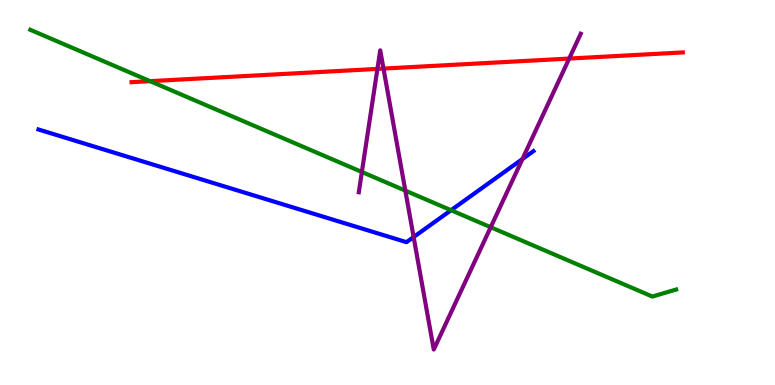[{'lines': ['blue', 'red'], 'intersections': []}, {'lines': ['green', 'red'], 'intersections': [{'x': 1.94, 'y': 7.89}]}, {'lines': ['purple', 'red'], 'intersections': [{'x': 4.87, 'y': 8.21}, {'x': 4.95, 'y': 8.22}, {'x': 7.34, 'y': 8.48}]}, {'lines': ['blue', 'green'], 'intersections': [{'x': 5.82, 'y': 4.54}]}, {'lines': ['blue', 'purple'], 'intersections': [{'x': 5.34, 'y': 3.84}, {'x': 6.74, 'y': 5.87}]}, {'lines': ['green', 'purple'], 'intersections': [{'x': 4.67, 'y': 5.53}, {'x': 5.23, 'y': 5.05}, {'x': 6.33, 'y': 4.1}]}]